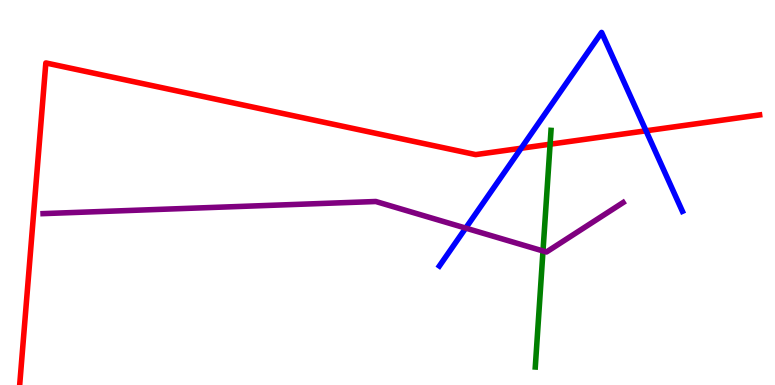[{'lines': ['blue', 'red'], 'intersections': [{'x': 6.72, 'y': 6.15}, {'x': 8.34, 'y': 6.6}]}, {'lines': ['green', 'red'], 'intersections': [{'x': 7.1, 'y': 6.25}]}, {'lines': ['purple', 'red'], 'intersections': []}, {'lines': ['blue', 'green'], 'intersections': []}, {'lines': ['blue', 'purple'], 'intersections': [{'x': 6.01, 'y': 4.08}]}, {'lines': ['green', 'purple'], 'intersections': [{'x': 7.01, 'y': 3.48}]}]